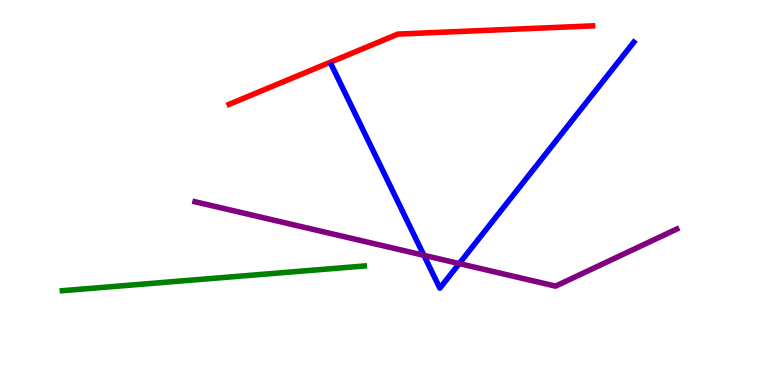[{'lines': ['blue', 'red'], 'intersections': []}, {'lines': ['green', 'red'], 'intersections': []}, {'lines': ['purple', 'red'], 'intersections': []}, {'lines': ['blue', 'green'], 'intersections': []}, {'lines': ['blue', 'purple'], 'intersections': [{'x': 5.47, 'y': 3.37}, {'x': 5.93, 'y': 3.15}]}, {'lines': ['green', 'purple'], 'intersections': []}]